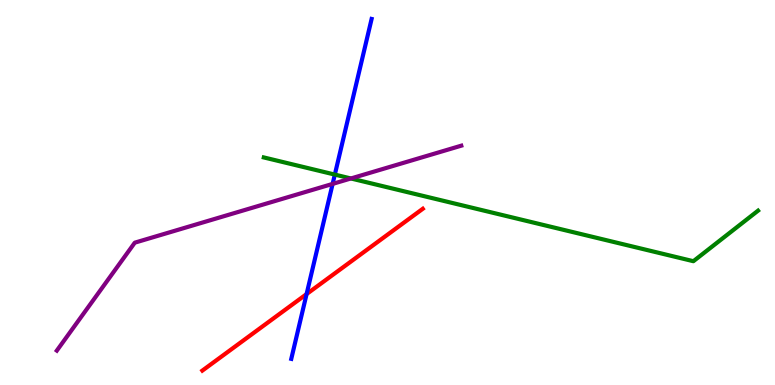[{'lines': ['blue', 'red'], 'intersections': [{'x': 3.96, 'y': 2.36}]}, {'lines': ['green', 'red'], 'intersections': []}, {'lines': ['purple', 'red'], 'intersections': []}, {'lines': ['blue', 'green'], 'intersections': [{'x': 4.32, 'y': 5.47}]}, {'lines': ['blue', 'purple'], 'intersections': [{'x': 4.29, 'y': 5.22}]}, {'lines': ['green', 'purple'], 'intersections': [{'x': 4.53, 'y': 5.36}]}]